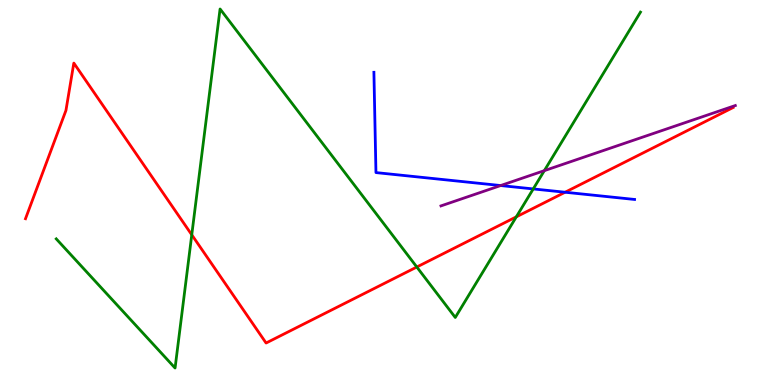[{'lines': ['blue', 'red'], 'intersections': [{'x': 7.29, 'y': 5.01}]}, {'lines': ['green', 'red'], 'intersections': [{'x': 2.47, 'y': 3.9}, {'x': 5.38, 'y': 3.06}, {'x': 6.66, 'y': 4.37}]}, {'lines': ['purple', 'red'], 'intersections': []}, {'lines': ['blue', 'green'], 'intersections': [{'x': 6.88, 'y': 5.09}]}, {'lines': ['blue', 'purple'], 'intersections': [{'x': 6.46, 'y': 5.18}]}, {'lines': ['green', 'purple'], 'intersections': [{'x': 7.02, 'y': 5.57}]}]